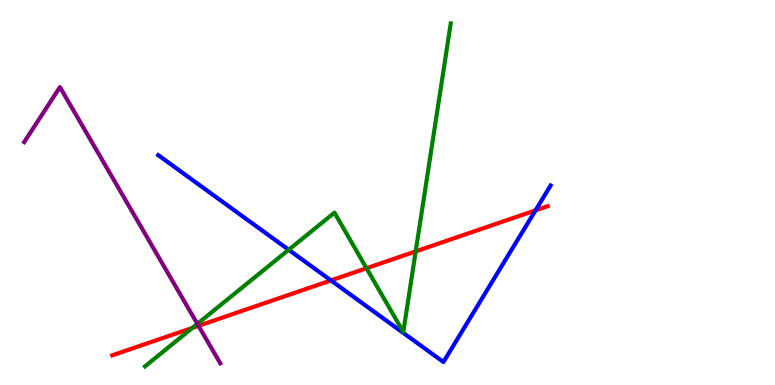[{'lines': ['blue', 'red'], 'intersections': [{'x': 4.27, 'y': 2.72}, {'x': 6.91, 'y': 4.54}]}, {'lines': ['green', 'red'], 'intersections': [{'x': 2.48, 'y': 1.48}, {'x': 4.73, 'y': 3.03}, {'x': 5.36, 'y': 3.47}]}, {'lines': ['purple', 'red'], 'intersections': [{'x': 2.56, 'y': 1.54}]}, {'lines': ['blue', 'green'], 'intersections': [{'x': 3.73, 'y': 3.51}]}, {'lines': ['blue', 'purple'], 'intersections': []}, {'lines': ['green', 'purple'], 'intersections': [{'x': 2.55, 'y': 1.59}]}]